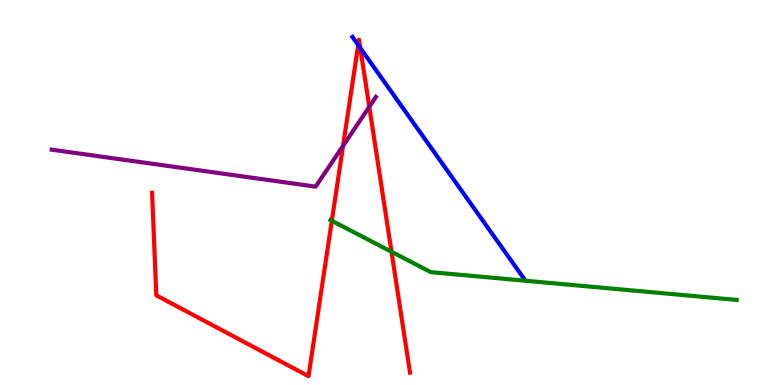[{'lines': ['blue', 'red'], 'intersections': [{'x': 4.62, 'y': 8.83}, {'x': 4.65, 'y': 8.75}]}, {'lines': ['green', 'red'], 'intersections': [{'x': 4.28, 'y': 4.27}, {'x': 5.05, 'y': 3.46}]}, {'lines': ['purple', 'red'], 'intersections': [{'x': 4.43, 'y': 6.21}, {'x': 4.77, 'y': 7.23}]}, {'lines': ['blue', 'green'], 'intersections': []}, {'lines': ['blue', 'purple'], 'intersections': []}, {'lines': ['green', 'purple'], 'intersections': []}]